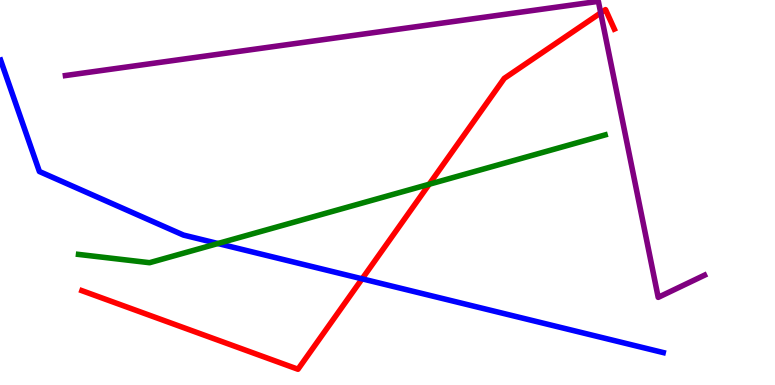[{'lines': ['blue', 'red'], 'intersections': [{'x': 4.67, 'y': 2.76}]}, {'lines': ['green', 'red'], 'intersections': [{'x': 5.54, 'y': 5.21}]}, {'lines': ['purple', 'red'], 'intersections': [{'x': 7.75, 'y': 9.67}]}, {'lines': ['blue', 'green'], 'intersections': [{'x': 2.81, 'y': 3.67}]}, {'lines': ['blue', 'purple'], 'intersections': []}, {'lines': ['green', 'purple'], 'intersections': []}]